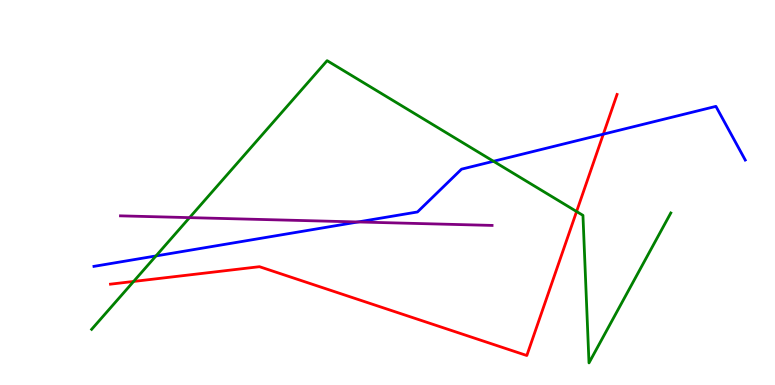[{'lines': ['blue', 'red'], 'intersections': [{'x': 7.78, 'y': 6.52}]}, {'lines': ['green', 'red'], 'intersections': [{'x': 1.72, 'y': 2.69}, {'x': 7.44, 'y': 4.51}]}, {'lines': ['purple', 'red'], 'intersections': []}, {'lines': ['blue', 'green'], 'intersections': [{'x': 2.01, 'y': 3.35}, {'x': 6.37, 'y': 5.81}]}, {'lines': ['blue', 'purple'], 'intersections': [{'x': 4.62, 'y': 4.23}]}, {'lines': ['green', 'purple'], 'intersections': [{'x': 2.45, 'y': 4.35}]}]